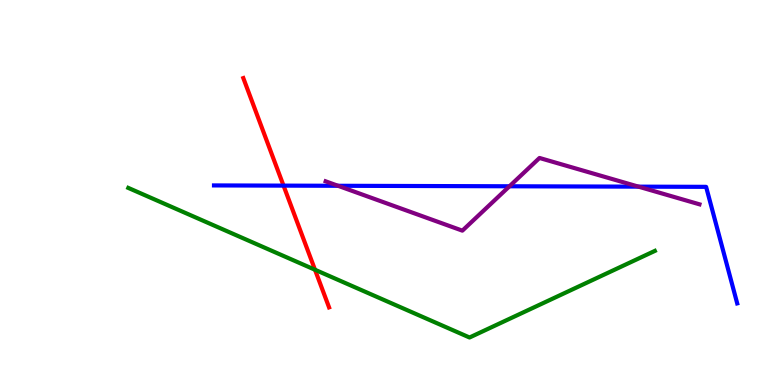[{'lines': ['blue', 'red'], 'intersections': [{'x': 3.66, 'y': 5.18}]}, {'lines': ['green', 'red'], 'intersections': [{'x': 4.06, 'y': 2.99}]}, {'lines': ['purple', 'red'], 'intersections': []}, {'lines': ['blue', 'green'], 'intersections': []}, {'lines': ['blue', 'purple'], 'intersections': [{'x': 4.36, 'y': 5.17}, {'x': 6.57, 'y': 5.16}, {'x': 8.24, 'y': 5.15}]}, {'lines': ['green', 'purple'], 'intersections': []}]